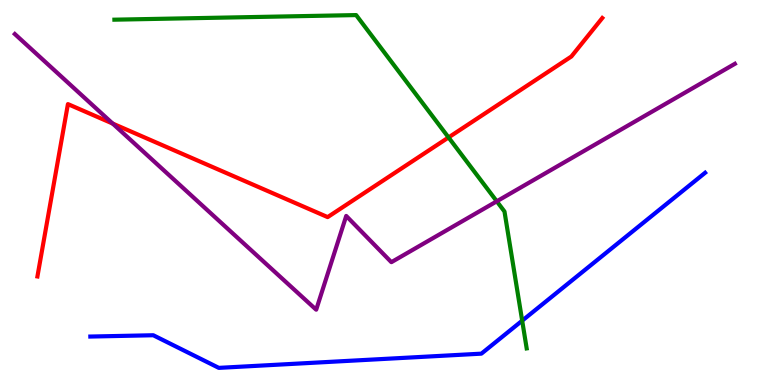[{'lines': ['blue', 'red'], 'intersections': []}, {'lines': ['green', 'red'], 'intersections': [{'x': 5.79, 'y': 6.43}]}, {'lines': ['purple', 'red'], 'intersections': [{'x': 1.45, 'y': 6.79}]}, {'lines': ['blue', 'green'], 'intersections': [{'x': 6.74, 'y': 1.67}]}, {'lines': ['blue', 'purple'], 'intersections': []}, {'lines': ['green', 'purple'], 'intersections': [{'x': 6.41, 'y': 4.77}]}]